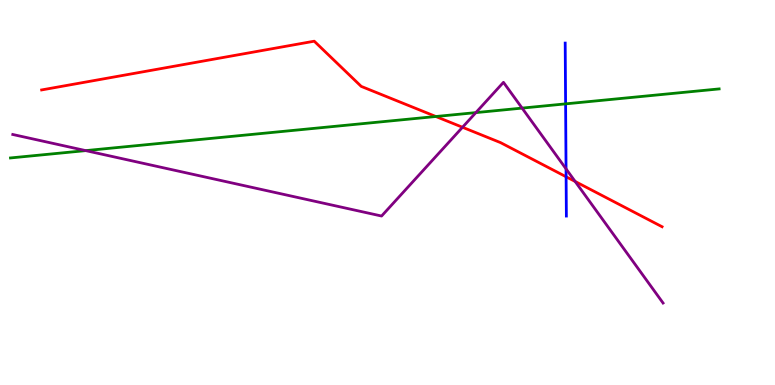[{'lines': ['blue', 'red'], 'intersections': [{'x': 7.3, 'y': 5.41}]}, {'lines': ['green', 'red'], 'intersections': [{'x': 5.62, 'y': 6.97}]}, {'lines': ['purple', 'red'], 'intersections': [{'x': 5.97, 'y': 6.69}, {'x': 7.42, 'y': 5.29}]}, {'lines': ['blue', 'green'], 'intersections': [{'x': 7.3, 'y': 7.3}]}, {'lines': ['blue', 'purple'], 'intersections': [{'x': 7.3, 'y': 5.61}]}, {'lines': ['green', 'purple'], 'intersections': [{'x': 1.11, 'y': 6.09}, {'x': 6.14, 'y': 7.08}, {'x': 6.74, 'y': 7.19}]}]